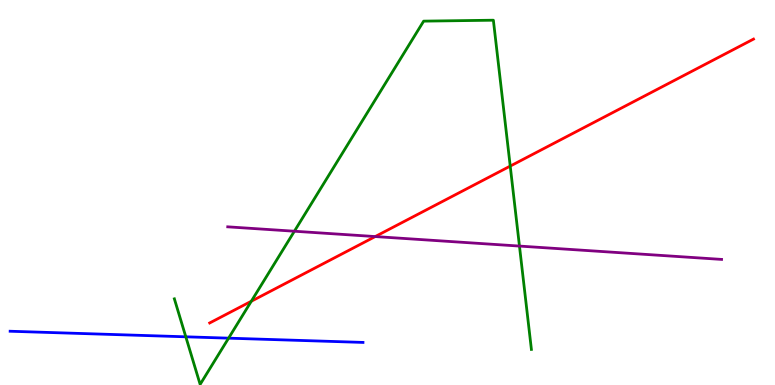[{'lines': ['blue', 'red'], 'intersections': []}, {'lines': ['green', 'red'], 'intersections': [{'x': 3.24, 'y': 2.18}, {'x': 6.58, 'y': 5.69}]}, {'lines': ['purple', 'red'], 'intersections': [{'x': 4.84, 'y': 3.86}]}, {'lines': ['blue', 'green'], 'intersections': [{'x': 2.4, 'y': 1.25}, {'x': 2.95, 'y': 1.22}]}, {'lines': ['blue', 'purple'], 'intersections': []}, {'lines': ['green', 'purple'], 'intersections': [{'x': 3.8, 'y': 3.99}, {'x': 6.7, 'y': 3.61}]}]